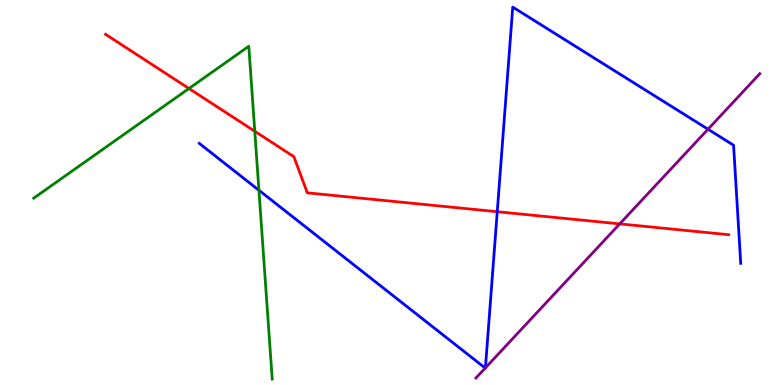[{'lines': ['blue', 'red'], 'intersections': [{'x': 6.42, 'y': 4.5}]}, {'lines': ['green', 'red'], 'intersections': [{'x': 2.44, 'y': 7.7}, {'x': 3.29, 'y': 6.59}]}, {'lines': ['purple', 'red'], 'intersections': [{'x': 8.0, 'y': 4.19}]}, {'lines': ['blue', 'green'], 'intersections': [{'x': 3.34, 'y': 5.06}]}, {'lines': ['blue', 'purple'], 'intersections': [{'x': 6.26, 'y': 0.44}, {'x': 6.26, 'y': 0.445}, {'x': 9.14, 'y': 6.64}]}, {'lines': ['green', 'purple'], 'intersections': []}]